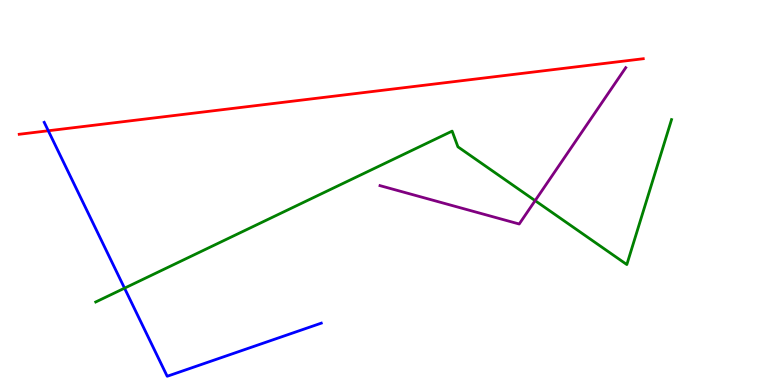[{'lines': ['blue', 'red'], 'intersections': [{'x': 0.623, 'y': 6.6}]}, {'lines': ['green', 'red'], 'intersections': []}, {'lines': ['purple', 'red'], 'intersections': []}, {'lines': ['blue', 'green'], 'intersections': [{'x': 1.61, 'y': 2.52}]}, {'lines': ['blue', 'purple'], 'intersections': []}, {'lines': ['green', 'purple'], 'intersections': [{'x': 6.9, 'y': 4.79}]}]